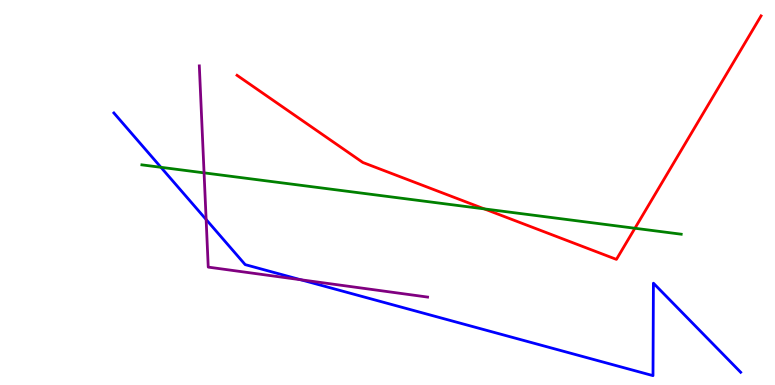[{'lines': ['blue', 'red'], 'intersections': []}, {'lines': ['green', 'red'], 'intersections': [{'x': 6.25, 'y': 4.57}, {'x': 8.19, 'y': 4.07}]}, {'lines': ['purple', 'red'], 'intersections': []}, {'lines': ['blue', 'green'], 'intersections': [{'x': 2.08, 'y': 5.65}]}, {'lines': ['blue', 'purple'], 'intersections': [{'x': 2.66, 'y': 4.3}, {'x': 3.88, 'y': 2.73}]}, {'lines': ['green', 'purple'], 'intersections': [{'x': 2.63, 'y': 5.51}]}]